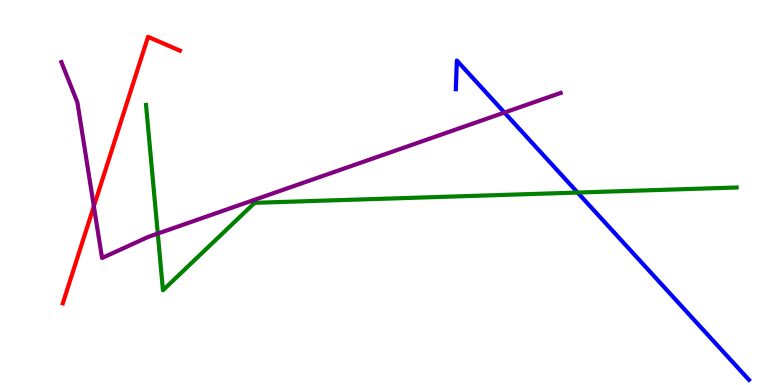[{'lines': ['blue', 'red'], 'intersections': []}, {'lines': ['green', 'red'], 'intersections': []}, {'lines': ['purple', 'red'], 'intersections': [{'x': 1.21, 'y': 4.64}]}, {'lines': ['blue', 'green'], 'intersections': [{'x': 7.45, 'y': 5.0}]}, {'lines': ['blue', 'purple'], 'intersections': [{'x': 6.51, 'y': 7.08}]}, {'lines': ['green', 'purple'], 'intersections': [{'x': 2.04, 'y': 3.93}]}]